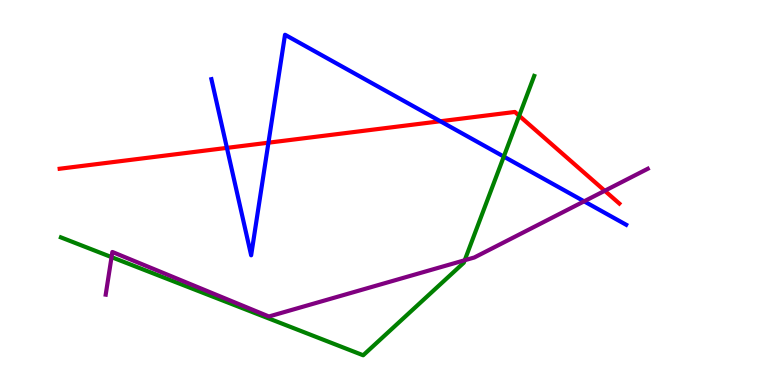[{'lines': ['blue', 'red'], 'intersections': [{'x': 2.93, 'y': 6.16}, {'x': 3.46, 'y': 6.29}, {'x': 5.68, 'y': 6.85}]}, {'lines': ['green', 'red'], 'intersections': [{'x': 6.7, 'y': 6.99}]}, {'lines': ['purple', 'red'], 'intersections': [{'x': 7.8, 'y': 5.04}]}, {'lines': ['blue', 'green'], 'intersections': [{'x': 6.5, 'y': 5.93}]}, {'lines': ['blue', 'purple'], 'intersections': [{'x': 7.54, 'y': 4.77}]}, {'lines': ['green', 'purple'], 'intersections': [{'x': 1.44, 'y': 3.32}, {'x': 6.0, 'y': 3.24}]}]